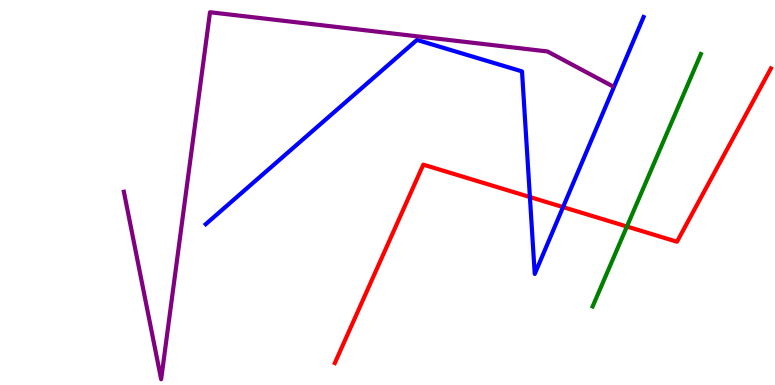[{'lines': ['blue', 'red'], 'intersections': [{'x': 6.84, 'y': 4.88}, {'x': 7.27, 'y': 4.62}]}, {'lines': ['green', 'red'], 'intersections': [{'x': 8.09, 'y': 4.12}]}, {'lines': ['purple', 'red'], 'intersections': []}, {'lines': ['blue', 'green'], 'intersections': []}, {'lines': ['blue', 'purple'], 'intersections': []}, {'lines': ['green', 'purple'], 'intersections': []}]